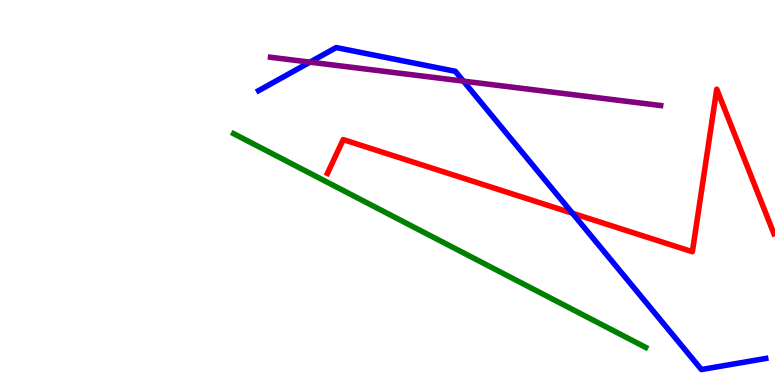[{'lines': ['blue', 'red'], 'intersections': [{'x': 7.39, 'y': 4.46}]}, {'lines': ['green', 'red'], 'intersections': []}, {'lines': ['purple', 'red'], 'intersections': []}, {'lines': ['blue', 'green'], 'intersections': []}, {'lines': ['blue', 'purple'], 'intersections': [{'x': 4.0, 'y': 8.39}, {'x': 5.98, 'y': 7.89}]}, {'lines': ['green', 'purple'], 'intersections': []}]